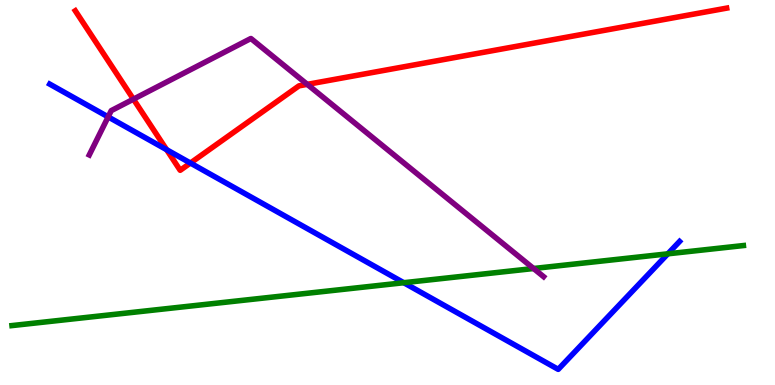[{'lines': ['blue', 'red'], 'intersections': [{'x': 2.15, 'y': 6.11}, {'x': 2.46, 'y': 5.77}]}, {'lines': ['green', 'red'], 'intersections': []}, {'lines': ['purple', 'red'], 'intersections': [{'x': 1.72, 'y': 7.42}, {'x': 3.96, 'y': 7.81}]}, {'lines': ['blue', 'green'], 'intersections': [{'x': 5.21, 'y': 2.66}, {'x': 8.62, 'y': 3.41}]}, {'lines': ['blue', 'purple'], 'intersections': [{'x': 1.4, 'y': 6.96}]}, {'lines': ['green', 'purple'], 'intersections': [{'x': 6.88, 'y': 3.03}]}]